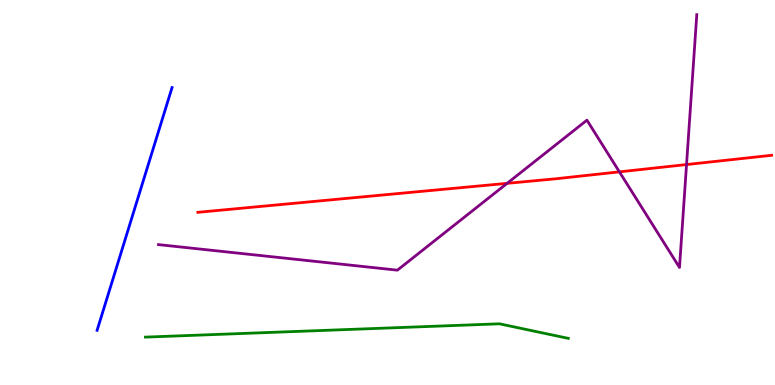[{'lines': ['blue', 'red'], 'intersections': []}, {'lines': ['green', 'red'], 'intersections': []}, {'lines': ['purple', 'red'], 'intersections': [{'x': 6.54, 'y': 5.24}, {'x': 7.99, 'y': 5.54}, {'x': 8.86, 'y': 5.73}]}, {'lines': ['blue', 'green'], 'intersections': []}, {'lines': ['blue', 'purple'], 'intersections': []}, {'lines': ['green', 'purple'], 'intersections': []}]